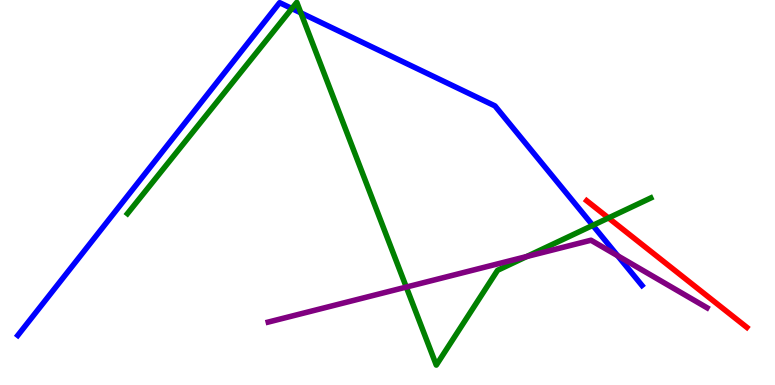[{'lines': ['blue', 'red'], 'intersections': []}, {'lines': ['green', 'red'], 'intersections': [{'x': 7.85, 'y': 4.34}]}, {'lines': ['purple', 'red'], 'intersections': []}, {'lines': ['blue', 'green'], 'intersections': [{'x': 3.77, 'y': 9.78}, {'x': 3.88, 'y': 9.67}, {'x': 7.65, 'y': 4.15}]}, {'lines': ['blue', 'purple'], 'intersections': [{'x': 7.97, 'y': 3.36}]}, {'lines': ['green', 'purple'], 'intersections': [{'x': 5.24, 'y': 2.54}, {'x': 6.8, 'y': 3.34}]}]